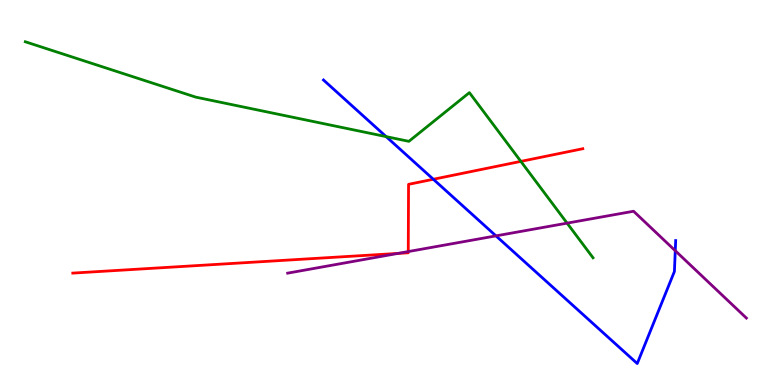[{'lines': ['blue', 'red'], 'intersections': [{'x': 5.59, 'y': 5.34}]}, {'lines': ['green', 'red'], 'intersections': [{'x': 6.72, 'y': 5.81}]}, {'lines': ['purple', 'red'], 'intersections': [{'x': 5.13, 'y': 3.42}, {'x': 5.27, 'y': 3.47}]}, {'lines': ['blue', 'green'], 'intersections': [{'x': 4.98, 'y': 6.45}]}, {'lines': ['blue', 'purple'], 'intersections': [{'x': 6.4, 'y': 3.87}, {'x': 8.71, 'y': 3.49}]}, {'lines': ['green', 'purple'], 'intersections': [{'x': 7.32, 'y': 4.2}]}]